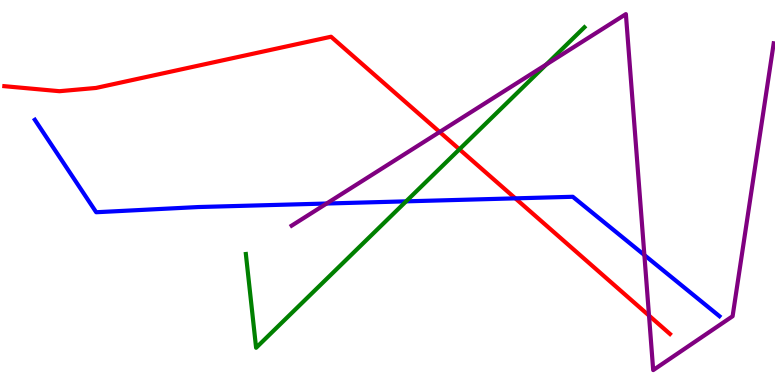[{'lines': ['blue', 'red'], 'intersections': [{'x': 6.65, 'y': 4.85}]}, {'lines': ['green', 'red'], 'intersections': [{'x': 5.93, 'y': 6.12}]}, {'lines': ['purple', 'red'], 'intersections': [{'x': 5.67, 'y': 6.57}, {'x': 8.37, 'y': 1.8}]}, {'lines': ['blue', 'green'], 'intersections': [{'x': 5.24, 'y': 4.77}]}, {'lines': ['blue', 'purple'], 'intersections': [{'x': 4.21, 'y': 4.71}, {'x': 8.31, 'y': 3.38}]}, {'lines': ['green', 'purple'], 'intersections': [{'x': 7.05, 'y': 8.33}]}]